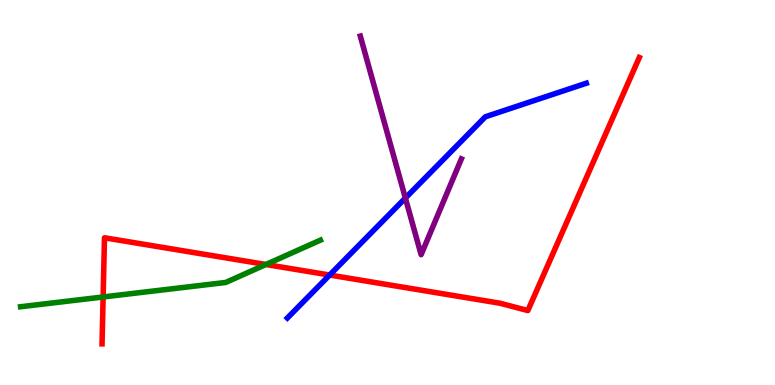[{'lines': ['blue', 'red'], 'intersections': [{'x': 4.25, 'y': 2.86}]}, {'lines': ['green', 'red'], 'intersections': [{'x': 1.33, 'y': 2.29}, {'x': 3.43, 'y': 3.13}]}, {'lines': ['purple', 'red'], 'intersections': []}, {'lines': ['blue', 'green'], 'intersections': []}, {'lines': ['blue', 'purple'], 'intersections': [{'x': 5.23, 'y': 4.86}]}, {'lines': ['green', 'purple'], 'intersections': []}]